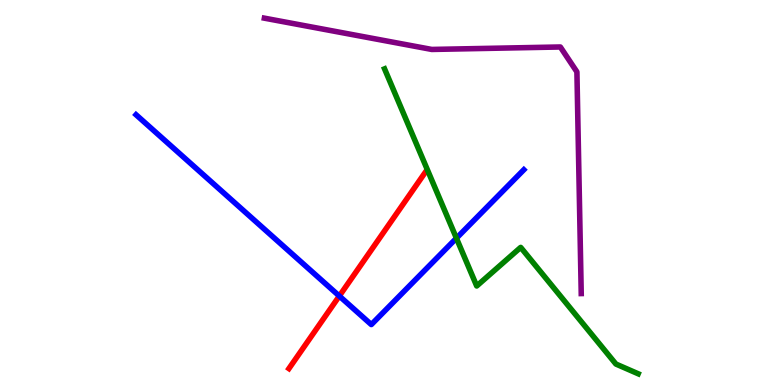[{'lines': ['blue', 'red'], 'intersections': [{'x': 4.38, 'y': 2.31}]}, {'lines': ['green', 'red'], 'intersections': []}, {'lines': ['purple', 'red'], 'intersections': []}, {'lines': ['blue', 'green'], 'intersections': [{'x': 5.89, 'y': 3.81}]}, {'lines': ['blue', 'purple'], 'intersections': []}, {'lines': ['green', 'purple'], 'intersections': []}]